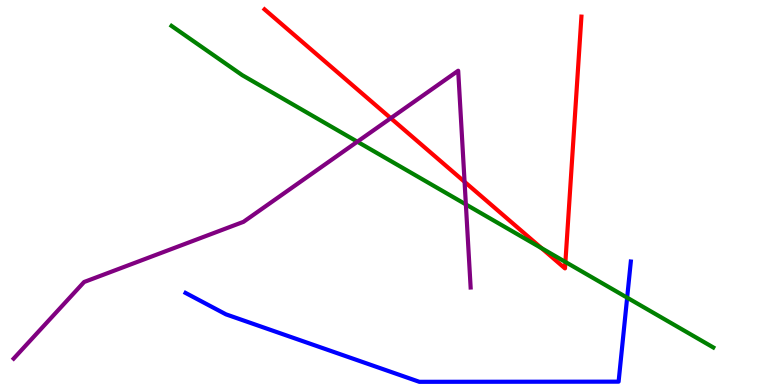[{'lines': ['blue', 'red'], 'intersections': []}, {'lines': ['green', 'red'], 'intersections': [{'x': 6.99, 'y': 3.55}, {'x': 7.3, 'y': 3.2}]}, {'lines': ['purple', 'red'], 'intersections': [{'x': 5.04, 'y': 6.93}, {'x': 5.99, 'y': 5.28}]}, {'lines': ['blue', 'green'], 'intersections': [{'x': 8.09, 'y': 2.27}]}, {'lines': ['blue', 'purple'], 'intersections': []}, {'lines': ['green', 'purple'], 'intersections': [{'x': 4.61, 'y': 6.32}, {'x': 6.01, 'y': 4.69}]}]